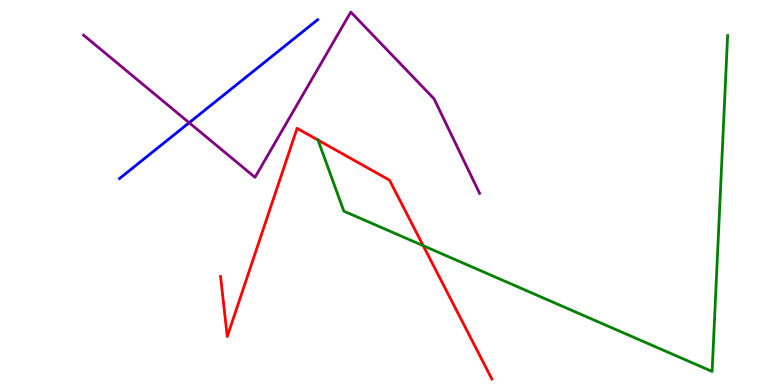[{'lines': ['blue', 'red'], 'intersections': []}, {'lines': ['green', 'red'], 'intersections': [{'x': 4.1, 'y': 6.36}, {'x': 5.46, 'y': 3.62}]}, {'lines': ['purple', 'red'], 'intersections': []}, {'lines': ['blue', 'green'], 'intersections': []}, {'lines': ['blue', 'purple'], 'intersections': [{'x': 2.44, 'y': 6.81}]}, {'lines': ['green', 'purple'], 'intersections': []}]